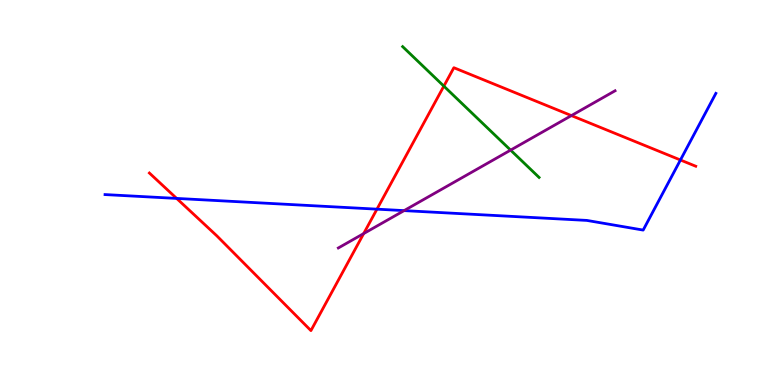[{'lines': ['blue', 'red'], 'intersections': [{'x': 2.28, 'y': 4.85}, {'x': 4.86, 'y': 4.57}, {'x': 8.78, 'y': 5.84}]}, {'lines': ['green', 'red'], 'intersections': [{'x': 5.73, 'y': 7.76}]}, {'lines': ['purple', 'red'], 'intersections': [{'x': 4.69, 'y': 3.93}, {'x': 7.37, 'y': 7.0}]}, {'lines': ['blue', 'green'], 'intersections': []}, {'lines': ['blue', 'purple'], 'intersections': [{'x': 5.21, 'y': 4.53}]}, {'lines': ['green', 'purple'], 'intersections': [{'x': 6.59, 'y': 6.1}]}]